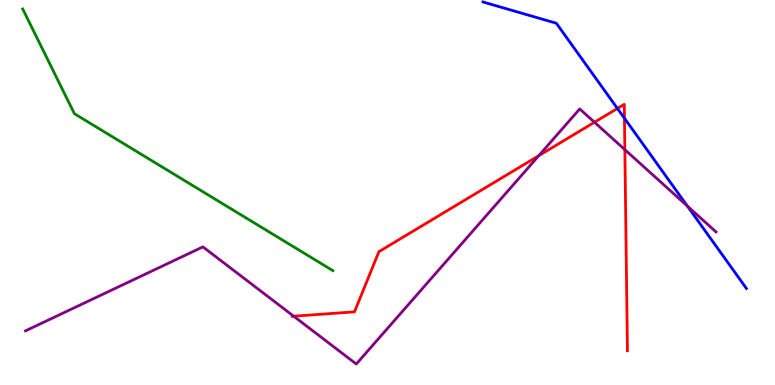[{'lines': ['blue', 'red'], 'intersections': [{'x': 7.97, 'y': 7.18}, {'x': 8.06, 'y': 6.93}]}, {'lines': ['green', 'red'], 'intersections': []}, {'lines': ['purple', 'red'], 'intersections': [{'x': 3.79, 'y': 1.79}, {'x': 6.95, 'y': 5.96}, {'x': 7.67, 'y': 6.82}, {'x': 8.06, 'y': 6.11}]}, {'lines': ['blue', 'green'], 'intersections': []}, {'lines': ['blue', 'purple'], 'intersections': [{'x': 8.87, 'y': 4.65}]}, {'lines': ['green', 'purple'], 'intersections': []}]